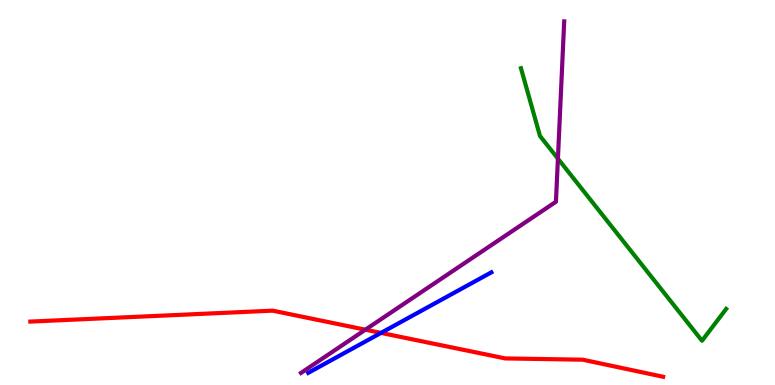[{'lines': ['blue', 'red'], 'intersections': [{'x': 4.92, 'y': 1.35}]}, {'lines': ['green', 'red'], 'intersections': []}, {'lines': ['purple', 'red'], 'intersections': [{'x': 4.71, 'y': 1.44}]}, {'lines': ['blue', 'green'], 'intersections': []}, {'lines': ['blue', 'purple'], 'intersections': []}, {'lines': ['green', 'purple'], 'intersections': [{'x': 7.2, 'y': 5.88}]}]